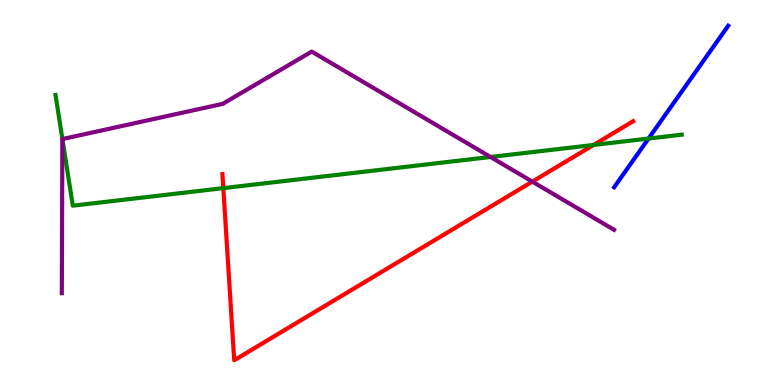[{'lines': ['blue', 'red'], 'intersections': []}, {'lines': ['green', 'red'], 'intersections': [{'x': 2.88, 'y': 5.11}, {'x': 7.66, 'y': 6.23}]}, {'lines': ['purple', 'red'], 'intersections': [{'x': 6.87, 'y': 5.28}]}, {'lines': ['blue', 'green'], 'intersections': [{'x': 8.37, 'y': 6.4}]}, {'lines': ['blue', 'purple'], 'intersections': []}, {'lines': ['green', 'purple'], 'intersections': [{'x': 0.805, 'y': 6.39}, {'x': 6.33, 'y': 5.92}]}]